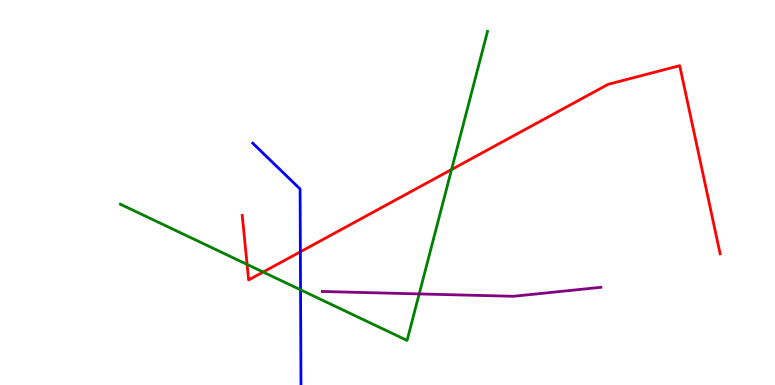[{'lines': ['blue', 'red'], 'intersections': [{'x': 3.88, 'y': 3.46}]}, {'lines': ['green', 'red'], 'intersections': [{'x': 3.19, 'y': 3.13}, {'x': 3.4, 'y': 2.93}, {'x': 5.83, 'y': 5.6}]}, {'lines': ['purple', 'red'], 'intersections': []}, {'lines': ['blue', 'green'], 'intersections': [{'x': 3.88, 'y': 2.47}]}, {'lines': ['blue', 'purple'], 'intersections': []}, {'lines': ['green', 'purple'], 'intersections': [{'x': 5.41, 'y': 2.37}]}]